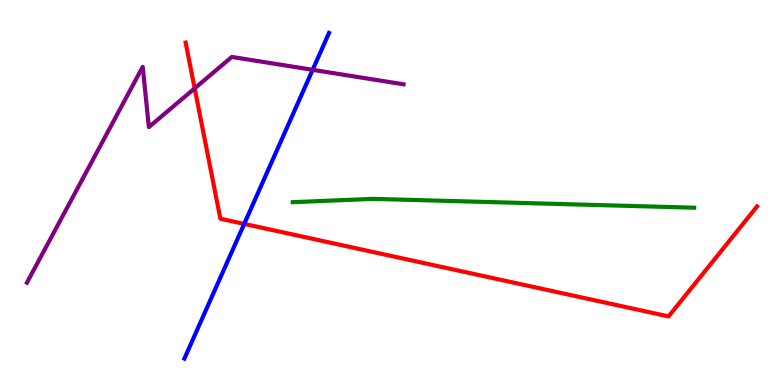[{'lines': ['blue', 'red'], 'intersections': [{'x': 3.15, 'y': 4.18}]}, {'lines': ['green', 'red'], 'intersections': []}, {'lines': ['purple', 'red'], 'intersections': [{'x': 2.51, 'y': 7.71}]}, {'lines': ['blue', 'green'], 'intersections': []}, {'lines': ['blue', 'purple'], 'intersections': [{'x': 4.03, 'y': 8.19}]}, {'lines': ['green', 'purple'], 'intersections': []}]